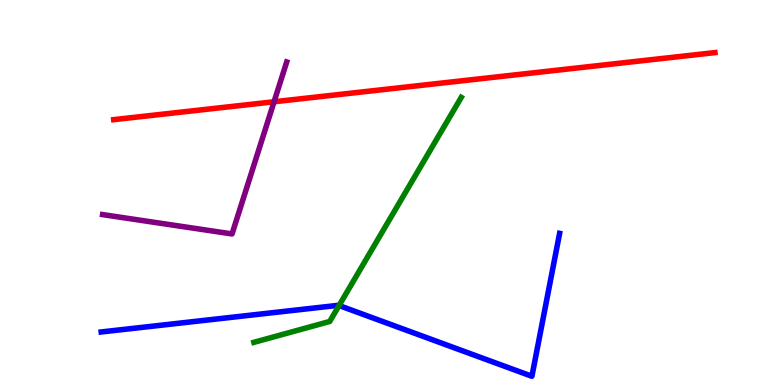[{'lines': ['blue', 'red'], 'intersections': []}, {'lines': ['green', 'red'], 'intersections': []}, {'lines': ['purple', 'red'], 'intersections': [{'x': 3.54, 'y': 7.36}]}, {'lines': ['blue', 'green'], 'intersections': [{'x': 4.37, 'y': 2.06}]}, {'lines': ['blue', 'purple'], 'intersections': []}, {'lines': ['green', 'purple'], 'intersections': []}]